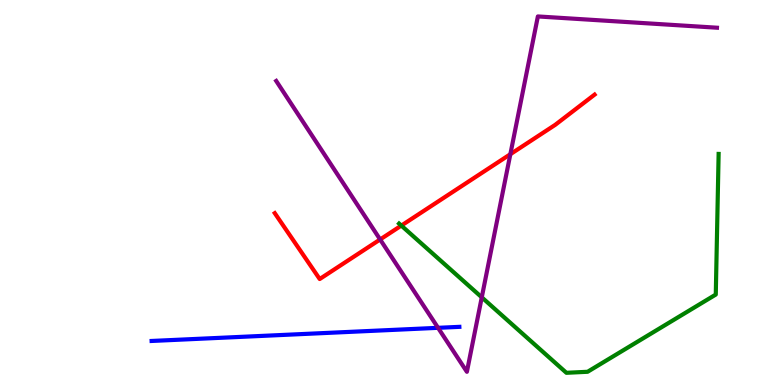[{'lines': ['blue', 'red'], 'intersections': []}, {'lines': ['green', 'red'], 'intersections': [{'x': 5.18, 'y': 4.14}]}, {'lines': ['purple', 'red'], 'intersections': [{'x': 4.9, 'y': 3.78}, {'x': 6.59, 'y': 5.99}]}, {'lines': ['blue', 'green'], 'intersections': []}, {'lines': ['blue', 'purple'], 'intersections': [{'x': 5.65, 'y': 1.49}]}, {'lines': ['green', 'purple'], 'intersections': [{'x': 6.22, 'y': 2.28}]}]